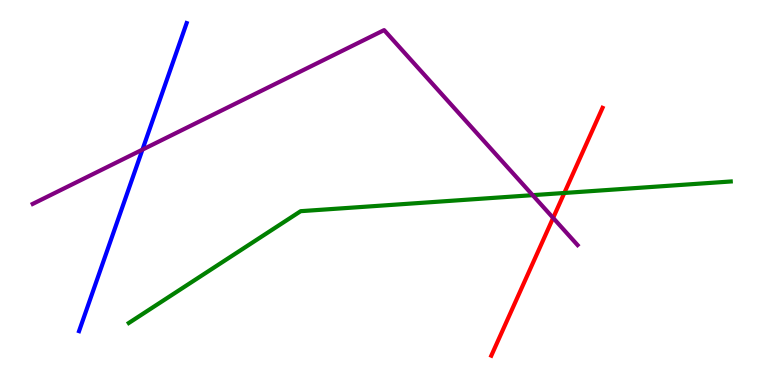[{'lines': ['blue', 'red'], 'intersections': []}, {'lines': ['green', 'red'], 'intersections': [{'x': 7.28, 'y': 4.99}]}, {'lines': ['purple', 'red'], 'intersections': [{'x': 7.14, 'y': 4.34}]}, {'lines': ['blue', 'green'], 'intersections': []}, {'lines': ['blue', 'purple'], 'intersections': [{'x': 1.84, 'y': 6.11}]}, {'lines': ['green', 'purple'], 'intersections': [{'x': 6.87, 'y': 4.93}]}]